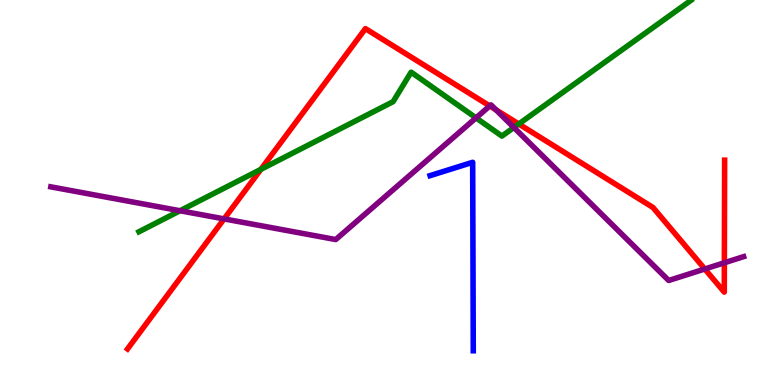[{'lines': ['blue', 'red'], 'intersections': []}, {'lines': ['green', 'red'], 'intersections': [{'x': 3.37, 'y': 5.6}, {'x': 6.69, 'y': 6.78}]}, {'lines': ['purple', 'red'], 'intersections': [{'x': 2.89, 'y': 4.31}, {'x': 6.32, 'y': 7.25}, {'x': 6.4, 'y': 7.15}, {'x': 9.09, 'y': 3.01}, {'x': 9.35, 'y': 3.17}]}, {'lines': ['blue', 'green'], 'intersections': []}, {'lines': ['blue', 'purple'], 'intersections': []}, {'lines': ['green', 'purple'], 'intersections': [{'x': 2.32, 'y': 4.53}, {'x': 6.14, 'y': 6.94}, {'x': 6.63, 'y': 6.69}]}]